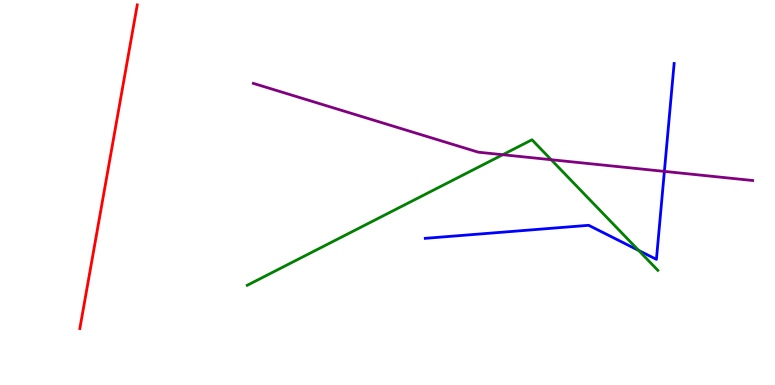[{'lines': ['blue', 'red'], 'intersections': []}, {'lines': ['green', 'red'], 'intersections': []}, {'lines': ['purple', 'red'], 'intersections': []}, {'lines': ['blue', 'green'], 'intersections': [{'x': 8.24, 'y': 3.5}]}, {'lines': ['blue', 'purple'], 'intersections': [{'x': 8.57, 'y': 5.55}]}, {'lines': ['green', 'purple'], 'intersections': [{'x': 6.49, 'y': 5.98}, {'x': 7.11, 'y': 5.85}]}]